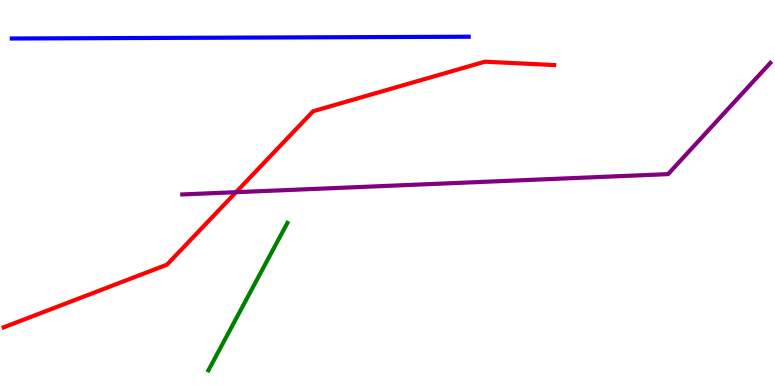[{'lines': ['blue', 'red'], 'intersections': []}, {'lines': ['green', 'red'], 'intersections': []}, {'lines': ['purple', 'red'], 'intersections': [{'x': 3.05, 'y': 5.01}]}, {'lines': ['blue', 'green'], 'intersections': []}, {'lines': ['blue', 'purple'], 'intersections': []}, {'lines': ['green', 'purple'], 'intersections': []}]